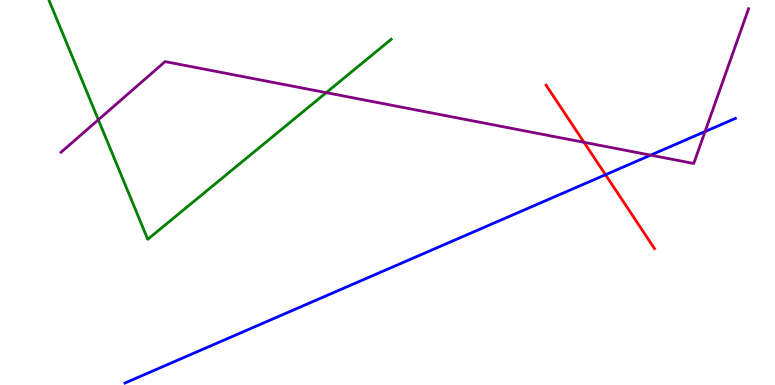[{'lines': ['blue', 'red'], 'intersections': [{'x': 7.81, 'y': 5.46}]}, {'lines': ['green', 'red'], 'intersections': []}, {'lines': ['purple', 'red'], 'intersections': [{'x': 7.54, 'y': 6.3}]}, {'lines': ['blue', 'green'], 'intersections': []}, {'lines': ['blue', 'purple'], 'intersections': [{'x': 8.4, 'y': 5.97}, {'x': 9.1, 'y': 6.58}]}, {'lines': ['green', 'purple'], 'intersections': [{'x': 1.27, 'y': 6.89}, {'x': 4.21, 'y': 7.59}]}]